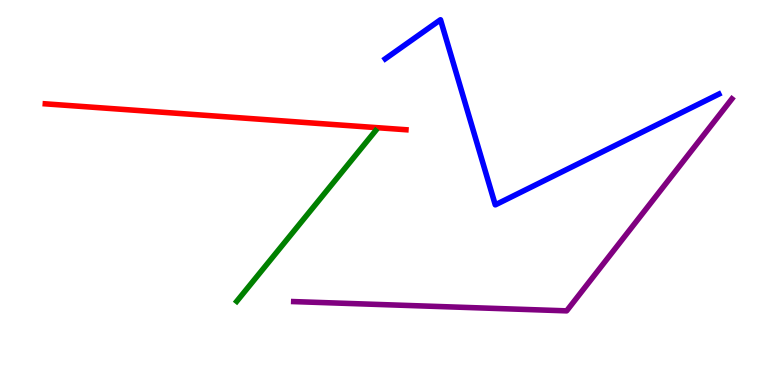[{'lines': ['blue', 'red'], 'intersections': []}, {'lines': ['green', 'red'], 'intersections': []}, {'lines': ['purple', 'red'], 'intersections': []}, {'lines': ['blue', 'green'], 'intersections': []}, {'lines': ['blue', 'purple'], 'intersections': []}, {'lines': ['green', 'purple'], 'intersections': []}]